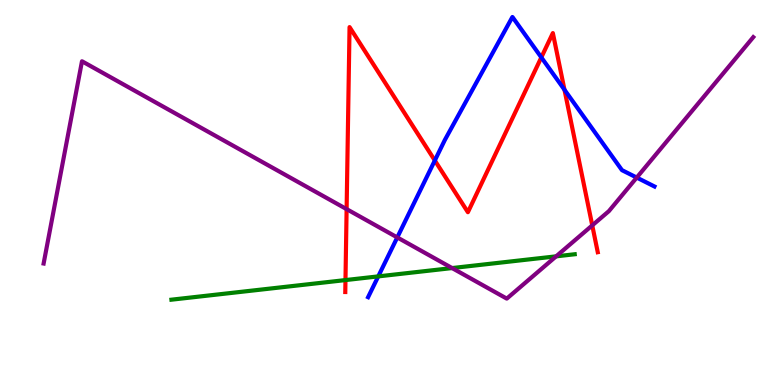[{'lines': ['blue', 'red'], 'intersections': [{'x': 5.61, 'y': 5.83}, {'x': 6.98, 'y': 8.51}, {'x': 7.28, 'y': 7.67}]}, {'lines': ['green', 'red'], 'intersections': [{'x': 4.46, 'y': 2.73}]}, {'lines': ['purple', 'red'], 'intersections': [{'x': 4.47, 'y': 4.57}, {'x': 7.64, 'y': 4.15}]}, {'lines': ['blue', 'green'], 'intersections': [{'x': 4.88, 'y': 2.82}]}, {'lines': ['blue', 'purple'], 'intersections': [{'x': 5.13, 'y': 3.83}, {'x': 8.22, 'y': 5.39}]}, {'lines': ['green', 'purple'], 'intersections': [{'x': 5.83, 'y': 3.04}, {'x': 7.18, 'y': 3.34}]}]